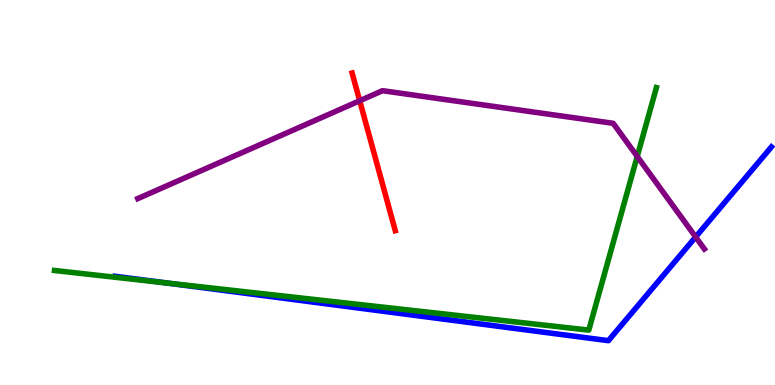[{'lines': ['blue', 'red'], 'intersections': []}, {'lines': ['green', 'red'], 'intersections': []}, {'lines': ['purple', 'red'], 'intersections': [{'x': 4.64, 'y': 7.38}]}, {'lines': ['blue', 'green'], 'intersections': [{'x': 2.16, 'y': 2.65}]}, {'lines': ['blue', 'purple'], 'intersections': [{'x': 8.98, 'y': 3.84}]}, {'lines': ['green', 'purple'], 'intersections': [{'x': 8.22, 'y': 5.94}]}]